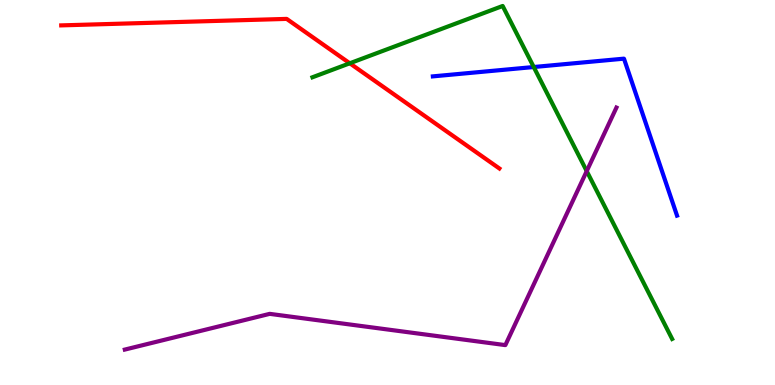[{'lines': ['blue', 'red'], 'intersections': []}, {'lines': ['green', 'red'], 'intersections': [{'x': 4.51, 'y': 8.36}]}, {'lines': ['purple', 'red'], 'intersections': []}, {'lines': ['blue', 'green'], 'intersections': [{'x': 6.89, 'y': 8.26}]}, {'lines': ['blue', 'purple'], 'intersections': []}, {'lines': ['green', 'purple'], 'intersections': [{'x': 7.57, 'y': 5.56}]}]